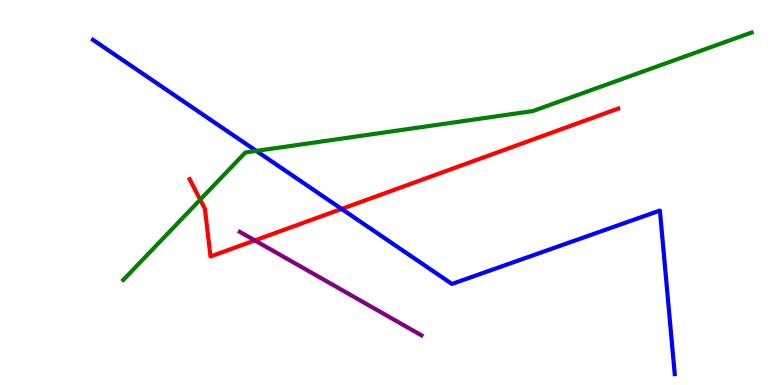[{'lines': ['blue', 'red'], 'intersections': [{'x': 4.41, 'y': 4.57}]}, {'lines': ['green', 'red'], 'intersections': [{'x': 2.58, 'y': 4.81}]}, {'lines': ['purple', 'red'], 'intersections': [{'x': 3.29, 'y': 3.76}]}, {'lines': ['blue', 'green'], 'intersections': [{'x': 3.31, 'y': 6.08}]}, {'lines': ['blue', 'purple'], 'intersections': []}, {'lines': ['green', 'purple'], 'intersections': []}]